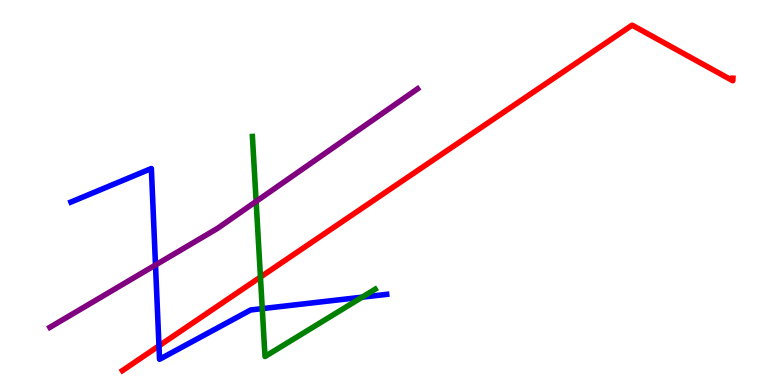[{'lines': ['blue', 'red'], 'intersections': [{'x': 2.05, 'y': 1.02}]}, {'lines': ['green', 'red'], 'intersections': [{'x': 3.36, 'y': 2.8}]}, {'lines': ['purple', 'red'], 'intersections': []}, {'lines': ['blue', 'green'], 'intersections': [{'x': 3.38, 'y': 1.98}, {'x': 4.67, 'y': 2.28}]}, {'lines': ['blue', 'purple'], 'intersections': [{'x': 2.01, 'y': 3.12}]}, {'lines': ['green', 'purple'], 'intersections': [{'x': 3.3, 'y': 4.77}]}]